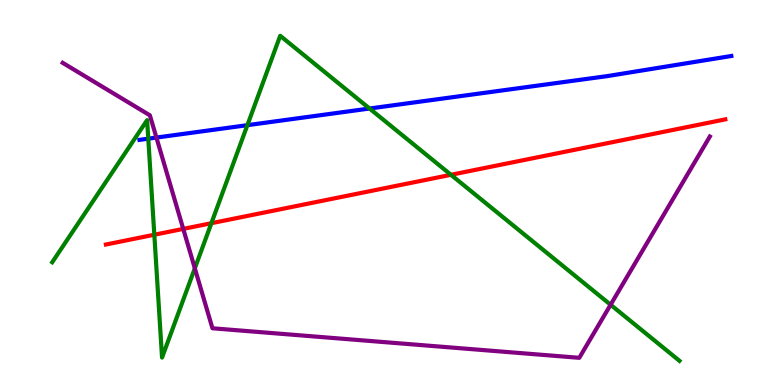[{'lines': ['blue', 'red'], 'intersections': []}, {'lines': ['green', 'red'], 'intersections': [{'x': 1.99, 'y': 3.9}, {'x': 2.73, 'y': 4.2}, {'x': 5.82, 'y': 5.46}]}, {'lines': ['purple', 'red'], 'intersections': [{'x': 2.36, 'y': 4.05}]}, {'lines': ['blue', 'green'], 'intersections': [{'x': 1.91, 'y': 6.4}, {'x': 3.19, 'y': 6.75}, {'x': 4.77, 'y': 7.18}]}, {'lines': ['blue', 'purple'], 'intersections': [{'x': 2.02, 'y': 6.43}]}, {'lines': ['green', 'purple'], 'intersections': [{'x': 2.51, 'y': 3.03}, {'x': 7.88, 'y': 2.08}]}]